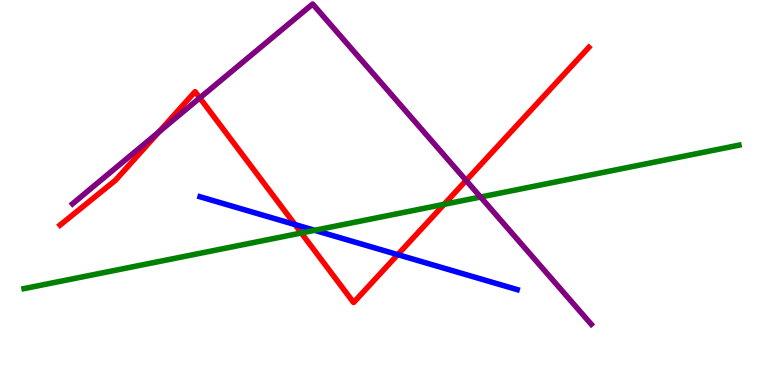[{'lines': ['blue', 'red'], 'intersections': [{'x': 3.81, 'y': 4.17}, {'x': 5.13, 'y': 3.39}]}, {'lines': ['green', 'red'], 'intersections': [{'x': 3.89, 'y': 3.95}, {'x': 5.73, 'y': 4.69}]}, {'lines': ['purple', 'red'], 'intersections': [{'x': 2.05, 'y': 6.57}, {'x': 2.58, 'y': 7.46}, {'x': 6.01, 'y': 5.31}]}, {'lines': ['blue', 'green'], 'intersections': [{'x': 4.06, 'y': 4.02}]}, {'lines': ['blue', 'purple'], 'intersections': []}, {'lines': ['green', 'purple'], 'intersections': [{'x': 6.2, 'y': 4.88}]}]